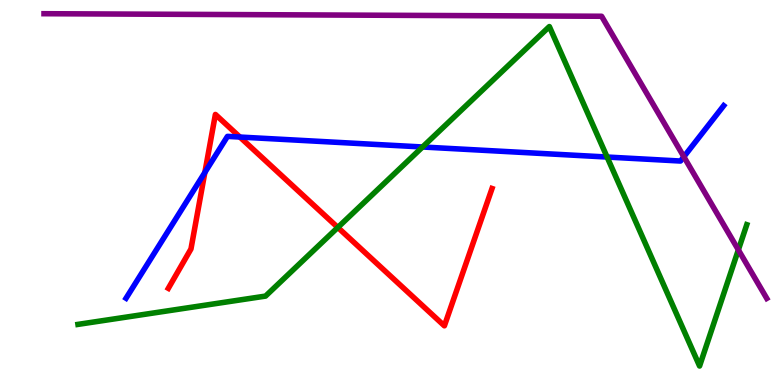[{'lines': ['blue', 'red'], 'intersections': [{'x': 2.64, 'y': 5.52}, {'x': 3.1, 'y': 6.44}]}, {'lines': ['green', 'red'], 'intersections': [{'x': 4.36, 'y': 4.09}]}, {'lines': ['purple', 'red'], 'intersections': []}, {'lines': ['blue', 'green'], 'intersections': [{'x': 5.45, 'y': 6.18}, {'x': 7.83, 'y': 5.92}]}, {'lines': ['blue', 'purple'], 'intersections': [{'x': 8.82, 'y': 5.93}]}, {'lines': ['green', 'purple'], 'intersections': [{'x': 9.53, 'y': 3.51}]}]